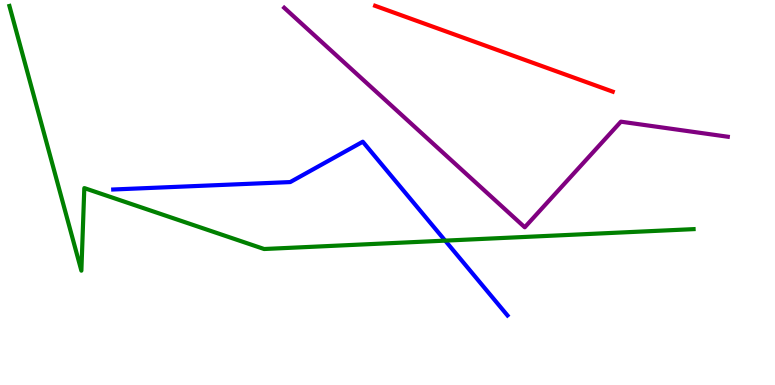[{'lines': ['blue', 'red'], 'intersections': []}, {'lines': ['green', 'red'], 'intersections': []}, {'lines': ['purple', 'red'], 'intersections': []}, {'lines': ['blue', 'green'], 'intersections': [{'x': 5.74, 'y': 3.75}]}, {'lines': ['blue', 'purple'], 'intersections': []}, {'lines': ['green', 'purple'], 'intersections': []}]